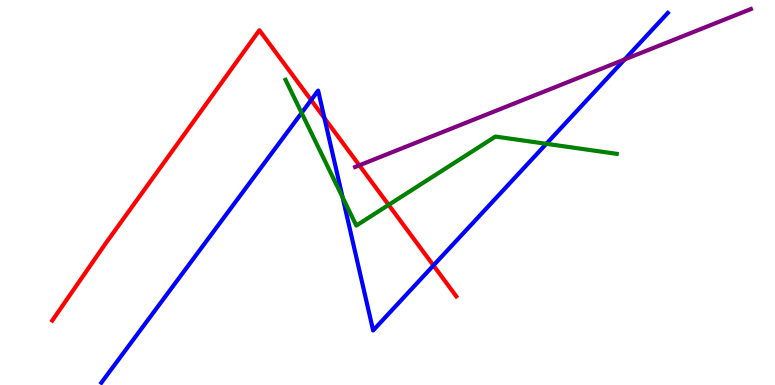[{'lines': ['blue', 'red'], 'intersections': [{'x': 4.01, 'y': 7.4}, {'x': 4.19, 'y': 6.93}, {'x': 5.59, 'y': 3.11}]}, {'lines': ['green', 'red'], 'intersections': [{'x': 5.01, 'y': 4.68}]}, {'lines': ['purple', 'red'], 'intersections': [{'x': 4.64, 'y': 5.71}]}, {'lines': ['blue', 'green'], 'intersections': [{'x': 3.89, 'y': 7.07}, {'x': 4.42, 'y': 4.87}, {'x': 7.05, 'y': 6.26}]}, {'lines': ['blue', 'purple'], 'intersections': [{'x': 8.06, 'y': 8.46}]}, {'lines': ['green', 'purple'], 'intersections': []}]